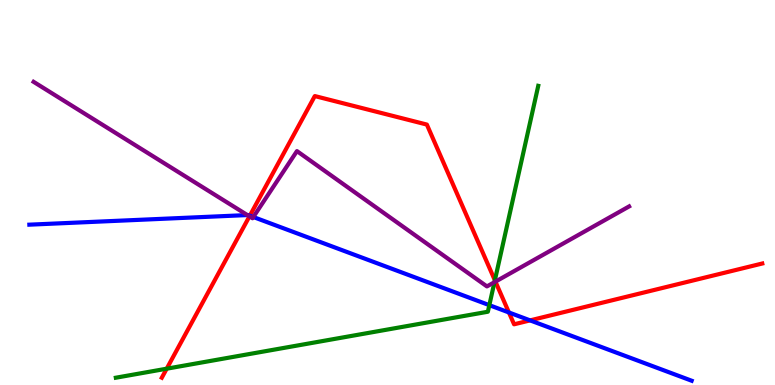[{'lines': ['blue', 'red'], 'intersections': [{'x': 3.22, 'y': 4.4}, {'x': 6.57, 'y': 1.88}, {'x': 6.84, 'y': 1.68}]}, {'lines': ['green', 'red'], 'intersections': [{'x': 2.15, 'y': 0.424}, {'x': 6.39, 'y': 2.72}]}, {'lines': ['purple', 'red'], 'intersections': [{'x': 3.22, 'y': 4.38}, {'x': 6.39, 'y': 2.68}]}, {'lines': ['blue', 'green'], 'intersections': [{'x': 6.31, 'y': 2.07}]}, {'lines': ['blue', 'purple'], 'intersections': [{'x': 3.19, 'y': 4.41}, {'x': 3.27, 'y': 4.36}]}, {'lines': ['green', 'purple'], 'intersections': [{'x': 6.38, 'y': 2.67}]}]